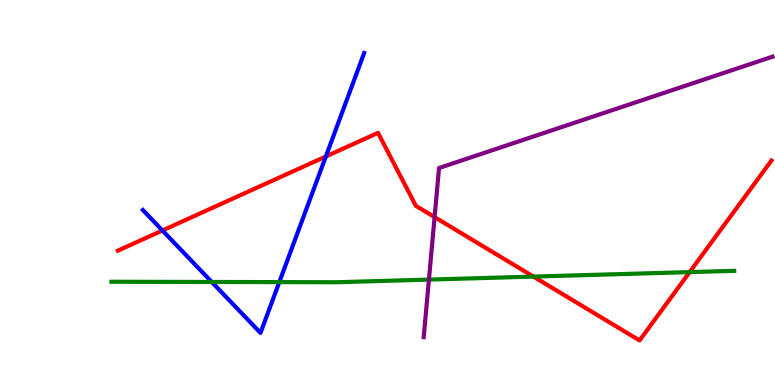[{'lines': ['blue', 'red'], 'intersections': [{'x': 2.1, 'y': 4.01}, {'x': 4.2, 'y': 5.94}]}, {'lines': ['green', 'red'], 'intersections': [{'x': 6.88, 'y': 2.82}, {'x': 8.9, 'y': 2.93}]}, {'lines': ['purple', 'red'], 'intersections': [{'x': 5.61, 'y': 4.36}]}, {'lines': ['blue', 'green'], 'intersections': [{'x': 2.73, 'y': 2.68}, {'x': 3.6, 'y': 2.67}]}, {'lines': ['blue', 'purple'], 'intersections': []}, {'lines': ['green', 'purple'], 'intersections': [{'x': 5.53, 'y': 2.74}]}]